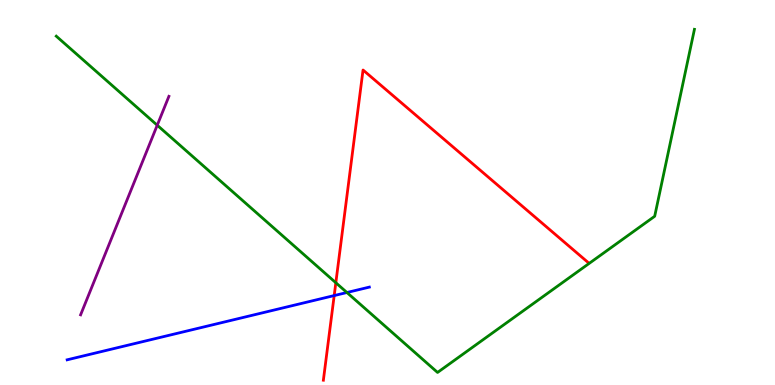[{'lines': ['blue', 'red'], 'intersections': [{'x': 4.31, 'y': 2.32}]}, {'lines': ['green', 'red'], 'intersections': [{'x': 4.33, 'y': 2.66}]}, {'lines': ['purple', 'red'], 'intersections': []}, {'lines': ['blue', 'green'], 'intersections': [{'x': 4.48, 'y': 2.4}]}, {'lines': ['blue', 'purple'], 'intersections': []}, {'lines': ['green', 'purple'], 'intersections': [{'x': 2.03, 'y': 6.75}]}]